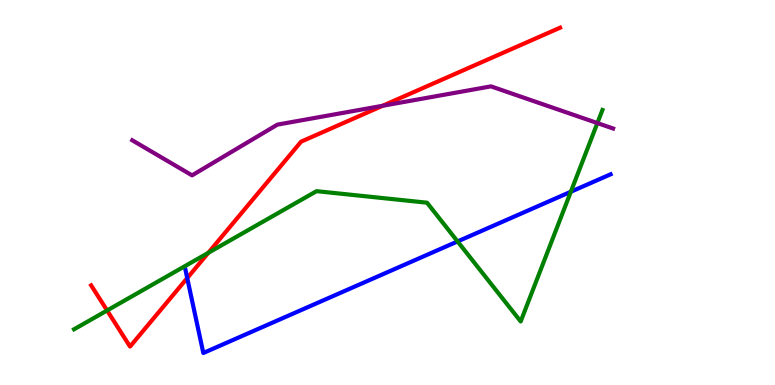[{'lines': ['blue', 'red'], 'intersections': [{'x': 2.42, 'y': 2.78}]}, {'lines': ['green', 'red'], 'intersections': [{'x': 1.38, 'y': 1.94}, {'x': 2.69, 'y': 3.43}]}, {'lines': ['purple', 'red'], 'intersections': [{'x': 4.94, 'y': 7.25}]}, {'lines': ['blue', 'green'], 'intersections': [{'x': 5.9, 'y': 3.73}, {'x': 7.37, 'y': 5.02}]}, {'lines': ['blue', 'purple'], 'intersections': []}, {'lines': ['green', 'purple'], 'intersections': [{'x': 7.71, 'y': 6.8}]}]